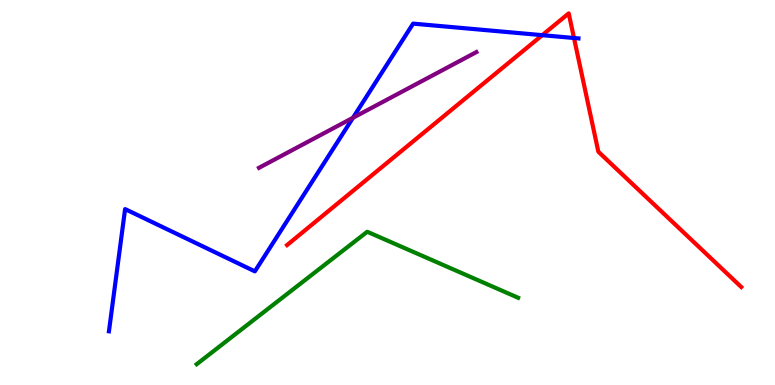[{'lines': ['blue', 'red'], 'intersections': [{'x': 7.0, 'y': 9.09}, {'x': 7.41, 'y': 9.01}]}, {'lines': ['green', 'red'], 'intersections': []}, {'lines': ['purple', 'red'], 'intersections': []}, {'lines': ['blue', 'green'], 'intersections': []}, {'lines': ['blue', 'purple'], 'intersections': [{'x': 4.55, 'y': 6.94}]}, {'lines': ['green', 'purple'], 'intersections': []}]